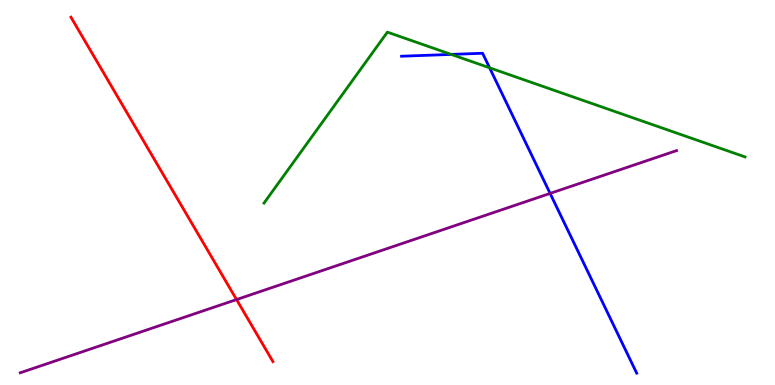[{'lines': ['blue', 'red'], 'intersections': []}, {'lines': ['green', 'red'], 'intersections': []}, {'lines': ['purple', 'red'], 'intersections': [{'x': 3.05, 'y': 2.22}]}, {'lines': ['blue', 'green'], 'intersections': [{'x': 5.82, 'y': 8.59}, {'x': 6.32, 'y': 8.24}]}, {'lines': ['blue', 'purple'], 'intersections': [{'x': 7.1, 'y': 4.98}]}, {'lines': ['green', 'purple'], 'intersections': []}]